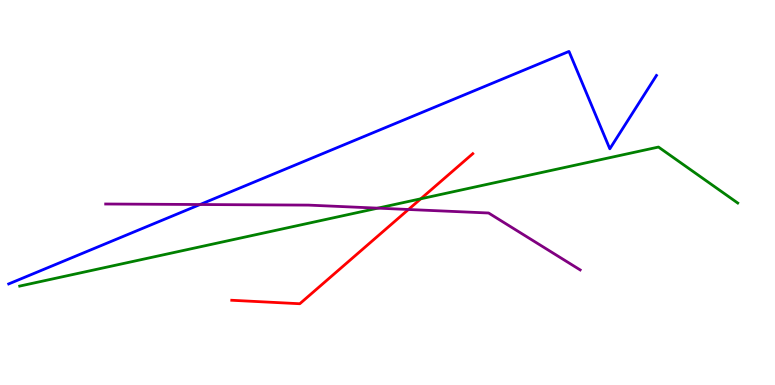[{'lines': ['blue', 'red'], 'intersections': []}, {'lines': ['green', 'red'], 'intersections': [{'x': 5.43, 'y': 4.84}]}, {'lines': ['purple', 'red'], 'intersections': [{'x': 5.27, 'y': 4.56}]}, {'lines': ['blue', 'green'], 'intersections': []}, {'lines': ['blue', 'purple'], 'intersections': [{'x': 2.58, 'y': 4.69}]}, {'lines': ['green', 'purple'], 'intersections': [{'x': 4.87, 'y': 4.59}]}]